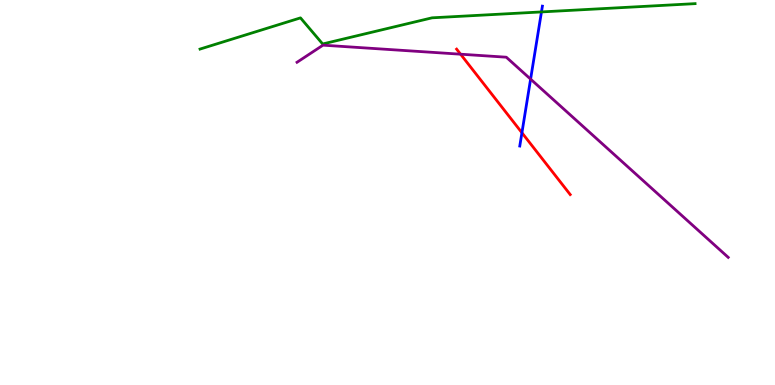[{'lines': ['blue', 'red'], 'intersections': [{'x': 6.73, 'y': 6.55}]}, {'lines': ['green', 'red'], 'intersections': []}, {'lines': ['purple', 'red'], 'intersections': [{'x': 5.94, 'y': 8.59}]}, {'lines': ['blue', 'green'], 'intersections': [{'x': 6.99, 'y': 9.69}]}, {'lines': ['blue', 'purple'], 'intersections': [{'x': 6.85, 'y': 7.94}]}, {'lines': ['green', 'purple'], 'intersections': []}]